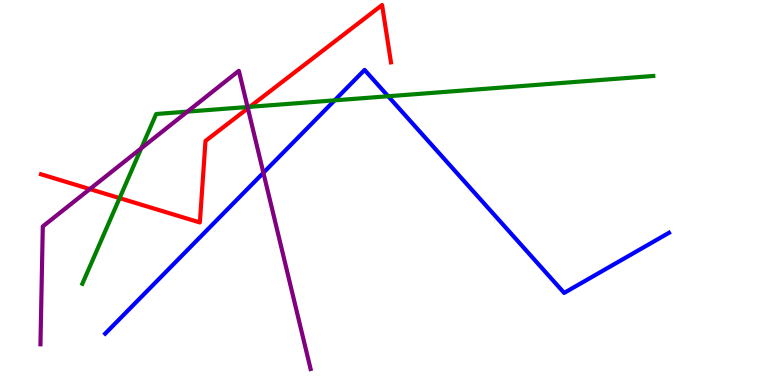[{'lines': ['blue', 'red'], 'intersections': []}, {'lines': ['green', 'red'], 'intersections': [{'x': 1.54, 'y': 4.85}, {'x': 3.22, 'y': 7.22}]}, {'lines': ['purple', 'red'], 'intersections': [{'x': 1.16, 'y': 5.09}, {'x': 3.2, 'y': 7.19}]}, {'lines': ['blue', 'green'], 'intersections': [{'x': 4.32, 'y': 7.39}, {'x': 5.01, 'y': 7.5}]}, {'lines': ['blue', 'purple'], 'intersections': [{'x': 3.4, 'y': 5.51}]}, {'lines': ['green', 'purple'], 'intersections': [{'x': 1.82, 'y': 6.15}, {'x': 2.42, 'y': 7.1}, {'x': 3.19, 'y': 7.22}]}]